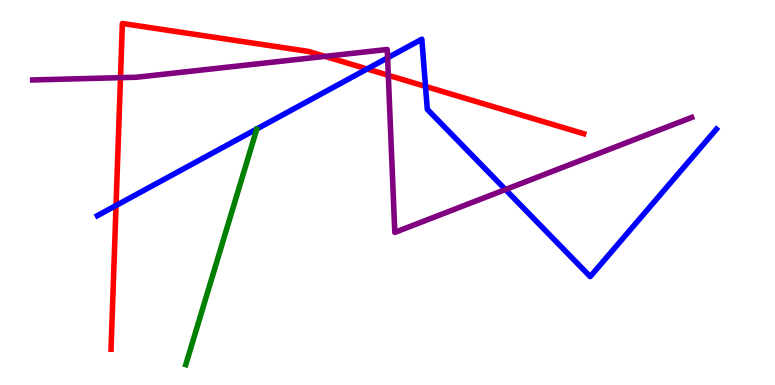[{'lines': ['blue', 'red'], 'intersections': [{'x': 1.5, 'y': 4.66}, {'x': 4.74, 'y': 8.21}, {'x': 5.49, 'y': 7.76}]}, {'lines': ['green', 'red'], 'intersections': []}, {'lines': ['purple', 'red'], 'intersections': [{'x': 1.55, 'y': 7.98}, {'x': 4.19, 'y': 8.54}, {'x': 5.01, 'y': 8.04}]}, {'lines': ['blue', 'green'], 'intersections': []}, {'lines': ['blue', 'purple'], 'intersections': [{'x': 5.0, 'y': 8.5}, {'x': 6.52, 'y': 5.08}]}, {'lines': ['green', 'purple'], 'intersections': []}]